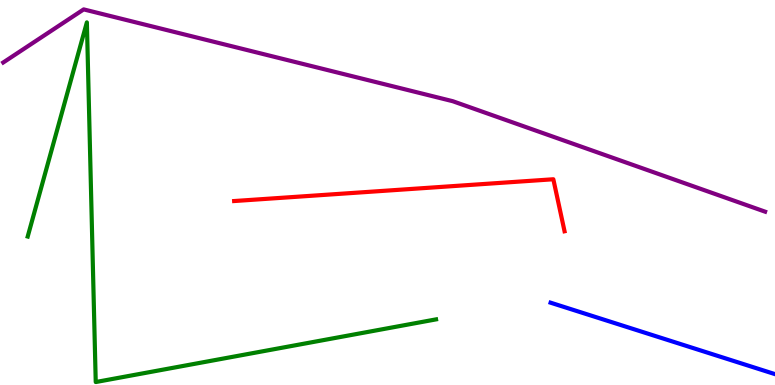[{'lines': ['blue', 'red'], 'intersections': []}, {'lines': ['green', 'red'], 'intersections': []}, {'lines': ['purple', 'red'], 'intersections': []}, {'lines': ['blue', 'green'], 'intersections': []}, {'lines': ['blue', 'purple'], 'intersections': []}, {'lines': ['green', 'purple'], 'intersections': []}]